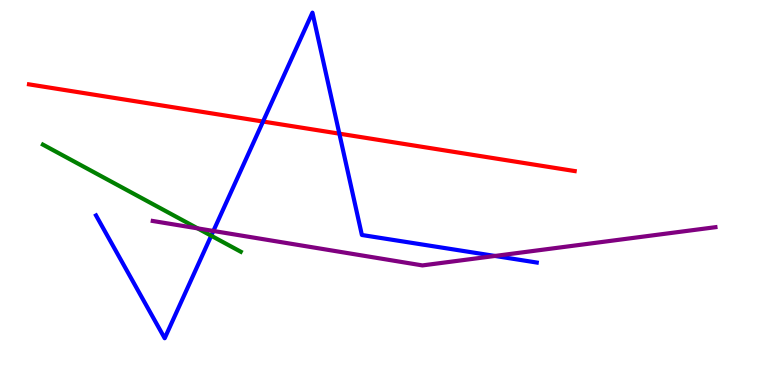[{'lines': ['blue', 'red'], 'intersections': [{'x': 3.39, 'y': 6.84}, {'x': 4.38, 'y': 6.53}]}, {'lines': ['green', 'red'], 'intersections': []}, {'lines': ['purple', 'red'], 'intersections': []}, {'lines': ['blue', 'green'], 'intersections': [{'x': 2.73, 'y': 3.88}]}, {'lines': ['blue', 'purple'], 'intersections': [{'x': 2.75, 'y': 4.0}, {'x': 6.39, 'y': 3.35}]}, {'lines': ['green', 'purple'], 'intersections': [{'x': 2.55, 'y': 4.07}]}]